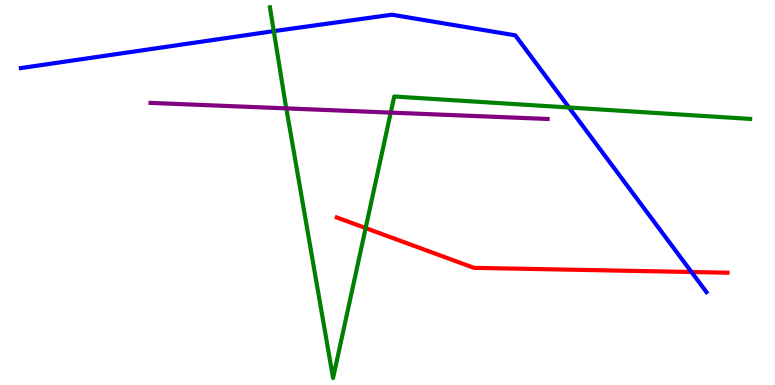[{'lines': ['blue', 'red'], 'intersections': [{'x': 8.92, 'y': 2.93}]}, {'lines': ['green', 'red'], 'intersections': [{'x': 4.72, 'y': 4.08}]}, {'lines': ['purple', 'red'], 'intersections': []}, {'lines': ['blue', 'green'], 'intersections': [{'x': 3.53, 'y': 9.19}, {'x': 7.34, 'y': 7.21}]}, {'lines': ['blue', 'purple'], 'intersections': []}, {'lines': ['green', 'purple'], 'intersections': [{'x': 3.69, 'y': 7.18}, {'x': 5.04, 'y': 7.07}]}]